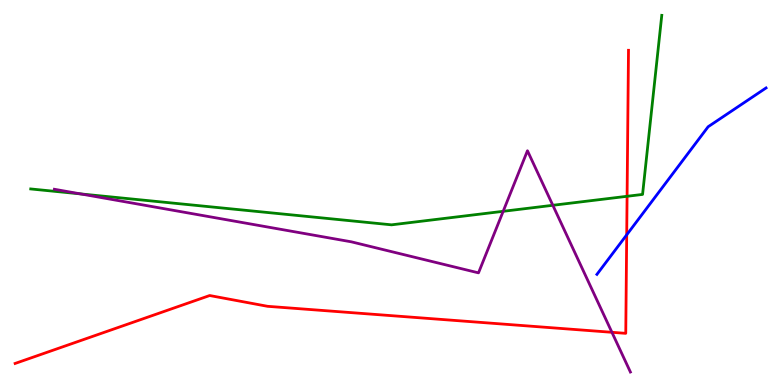[{'lines': ['blue', 'red'], 'intersections': [{'x': 8.09, 'y': 3.9}]}, {'lines': ['green', 'red'], 'intersections': [{'x': 8.09, 'y': 4.9}]}, {'lines': ['purple', 'red'], 'intersections': [{'x': 7.9, 'y': 1.37}]}, {'lines': ['blue', 'green'], 'intersections': []}, {'lines': ['blue', 'purple'], 'intersections': []}, {'lines': ['green', 'purple'], 'intersections': [{'x': 1.04, 'y': 4.96}, {'x': 6.49, 'y': 4.51}, {'x': 7.13, 'y': 4.67}]}]